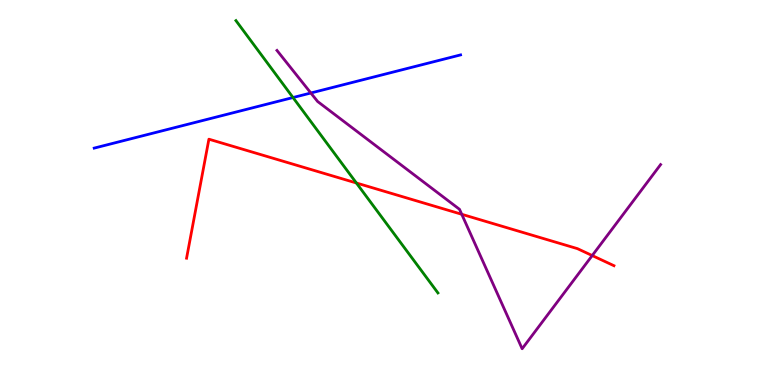[{'lines': ['blue', 'red'], 'intersections': []}, {'lines': ['green', 'red'], 'intersections': [{'x': 4.6, 'y': 5.25}]}, {'lines': ['purple', 'red'], 'intersections': [{'x': 5.96, 'y': 4.43}, {'x': 7.64, 'y': 3.36}]}, {'lines': ['blue', 'green'], 'intersections': [{'x': 3.78, 'y': 7.47}]}, {'lines': ['blue', 'purple'], 'intersections': [{'x': 4.01, 'y': 7.58}]}, {'lines': ['green', 'purple'], 'intersections': []}]